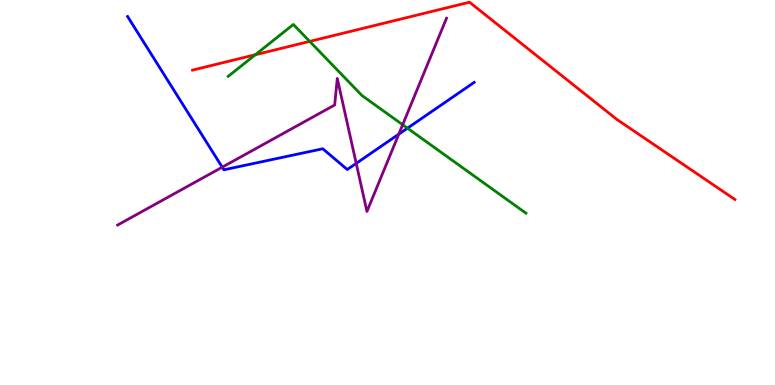[{'lines': ['blue', 'red'], 'intersections': []}, {'lines': ['green', 'red'], 'intersections': [{'x': 3.29, 'y': 8.58}, {'x': 4.0, 'y': 8.92}]}, {'lines': ['purple', 'red'], 'intersections': []}, {'lines': ['blue', 'green'], 'intersections': [{'x': 5.26, 'y': 6.67}]}, {'lines': ['blue', 'purple'], 'intersections': [{'x': 2.87, 'y': 5.66}, {'x': 4.6, 'y': 5.76}, {'x': 5.15, 'y': 6.52}]}, {'lines': ['green', 'purple'], 'intersections': [{'x': 5.2, 'y': 6.76}]}]